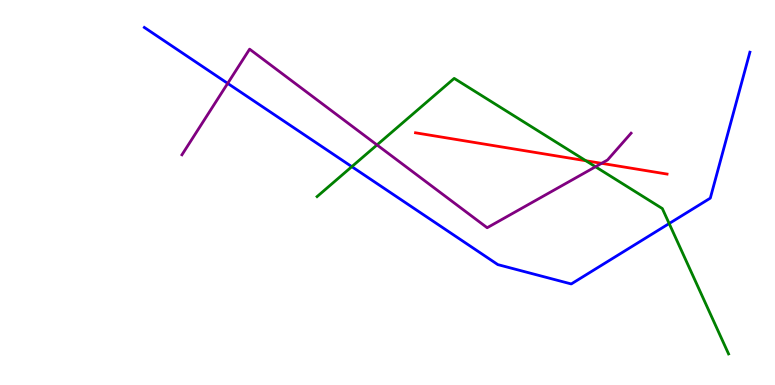[{'lines': ['blue', 'red'], 'intersections': []}, {'lines': ['green', 'red'], 'intersections': [{'x': 7.56, 'y': 5.82}]}, {'lines': ['purple', 'red'], 'intersections': [{'x': 7.76, 'y': 5.76}]}, {'lines': ['blue', 'green'], 'intersections': [{'x': 4.54, 'y': 5.67}, {'x': 8.63, 'y': 4.19}]}, {'lines': ['blue', 'purple'], 'intersections': [{'x': 2.94, 'y': 7.83}]}, {'lines': ['green', 'purple'], 'intersections': [{'x': 4.86, 'y': 6.24}, {'x': 7.68, 'y': 5.67}]}]